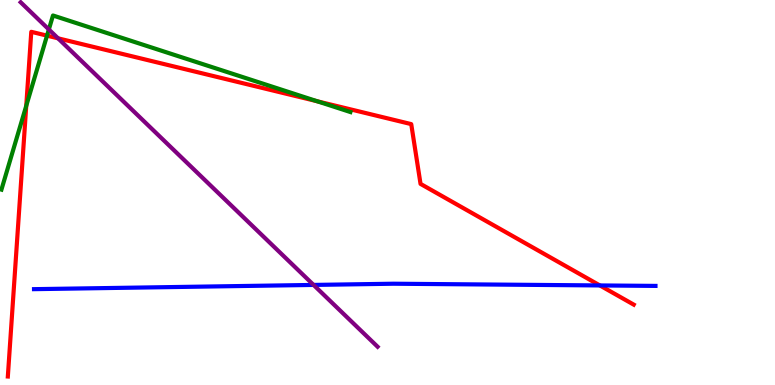[{'lines': ['blue', 'red'], 'intersections': [{'x': 7.74, 'y': 2.59}]}, {'lines': ['green', 'red'], 'intersections': [{'x': 0.339, 'y': 7.25}, {'x': 0.607, 'y': 9.07}, {'x': 4.09, 'y': 7.37}]}, {'lines': ['purple', 'red'], 'intersections': [{'x': 0.749, 'y': 9.0}]}, {'lines': ['blue', 'green'], 'intersections': []}, {'lines': ['blue', 'purple'], 'intersections': [{'x': 4.05, 'y': 2.6}]}, {'lines': ['green', 'purple'], 'intersections': [{'x': 0.63, 'y': 9.23}]}]